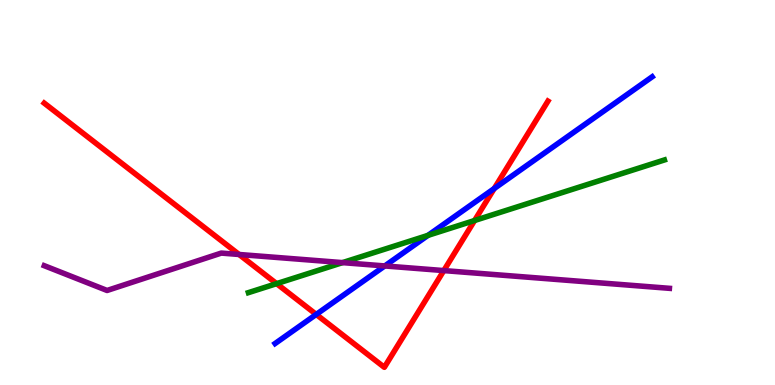[{'lines': ['blue', 'red'], 'intersections': [{'x': 4.08, 'y': 1.83}, {'x': 6.38, 'y': 5.1}]}, {'lines': ['green', 'red'], 'intersections': [{'x': 3.57, 'y': 2.63}, {'x': 6.12, 'y': 4.27}]}, {'lines': ['purple', 'red'], 'intersections': [{'x': 3.08, 'y': 3.39}, {'x': 5.73, 'y': 2.97}]}, {'lines': ['blue', 'green'], 'intersections': [{'x': 5.52, 'y': 3.89}]}, {'lines': ['blue', 'purple'], 'intersections': [{'x': 4.96, 'y': 3.09}]}, {'lines': ['green', 'purple'], 'intersections': [{'x': 4.42, 'y': 3.18}]}]